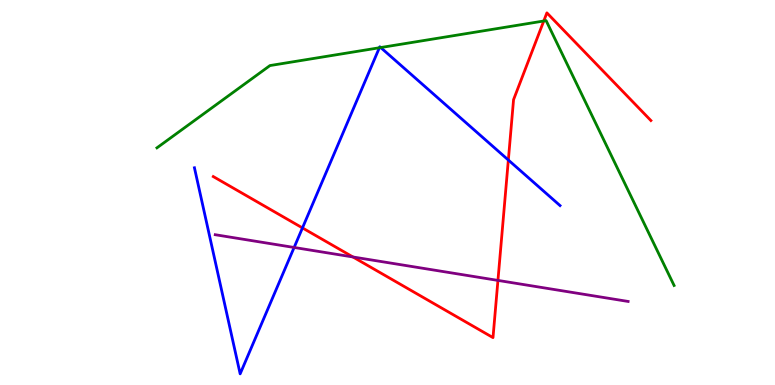[{'lines': ['blue', 'red'], 'intersections': [{'x': 3.9, 'y': 4.08}, {'x': 6.56, 'y': 5.84}]}, {'lines': ['green', 'red'], 'intersections': [{'x': 7.02, 'y': 9.45}]}, {'lines': ['purple', 'red'], 'intersections': [{'x': 4.55, 'y': 3.33}, {'x': 6.43, 'y': 2.72}]}, {'lines': ['blue', 'green'], 'intersections': [{'x': 4.9, 'y': 8.76}, {'x': 4.91, 'y': 8.77}]}, {'lines': ['blue', 'purple'], 'intersections': [{'x': 3.8, 'y': 3.57}]}, {'lines': ['green', 'purple'], 'intersections': []}]